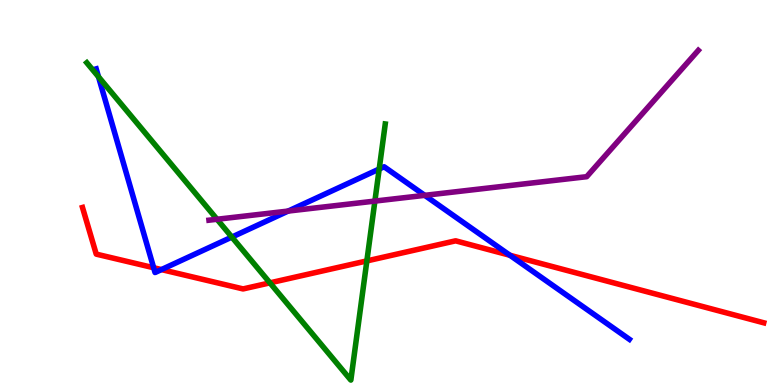[{'lines': ['blue', 'red'], 'intersections': [{'x': 1.98, 'y': 3.05}, {'x': 2.08, 'y': 3.0}, {'x': 6.58, 'y': 3.37}]}, {'lines': ['green', 'red'], 'intersections': [{'x': 3.48, 'y': 2.65}, {'x': 4.73, 'y': 3.22}]}, {'lines': ['purple', 'red'], 'intersections': []}, {'lines': ['blue', 'green'], 'intersections': [{'x': 1.27, 'y': 8.0}, {'x': 2.99, 'y': 3.84}, {'x': 4.89, 'y': 5.61}]}, {'lines': ['blue', 'purple'], 'intersections': [{'x': 3.72, 'y': 4.52}, {'x': 5.48, 'y': 4.93}]}, {'lines': ['green', 'purple'], 'intersections': [{'x': 2.8, 'y': 4.3}, {'x': 4.84, 'y': 4.78}]}]